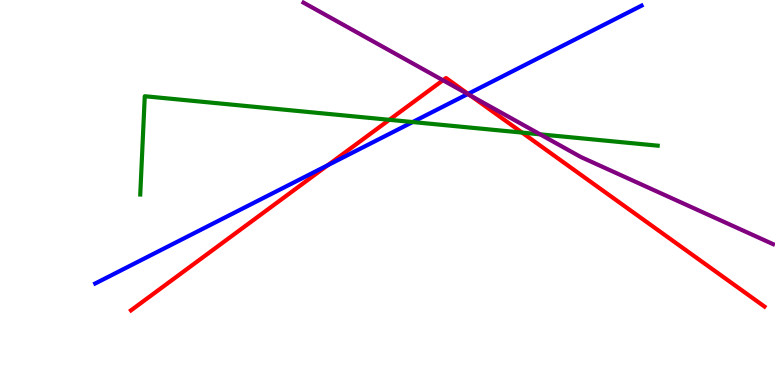[{'lines': ['blue', 'red'], 'intersections': [{'x': 4.23, 'y': 5.71}, {'x': 6.04, 'y': 7.56}]}, {'lines': ['green', 'red'], 'intersections': [{'x': 5.02, 'y': 6.89}, {'x': 6.74, 'y': 6.56}]}, {'lines': ['purple', 'red'], 'intersections': [{'x': 5.72, 'y': 7.92}, {'x': 6.07, 'y': 7.52}]}, {'lines': ['blue', 'green'], 'intersections': [{'x': 5.32, 'y': 6.83}]}, {'lines': ['blue', 'purple'], 'intersections': [{'x': 6.04, 'y': 7.56}]}, {'lines': ['green', 'purple'], 'intersections': [{'x': 6.97, 'y': 6.51}]}]